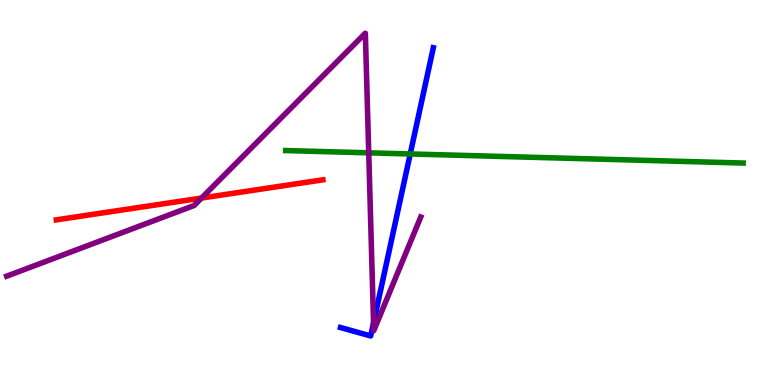[{'lines': ['blue', 'red'], 'intersections': []}, {'lines': ['green', 'red'], 'intersections': []}, {'lines': ['purple', 'red'], 'intersections': [{'x': 2.6, 'y': 4.86}]}, {'lines': ['blue', 'green'], 'intersections': [{'x': 5.29, 'y': 6.0}]}, {'lines': ['blue', 'purple'], 'intersections': [{'x': 4.82, 'y': 1.61}]}, {'lines': ['green', 'purple'], 'intersections': [{'x': 4.76, 'y': 6.03}]}]